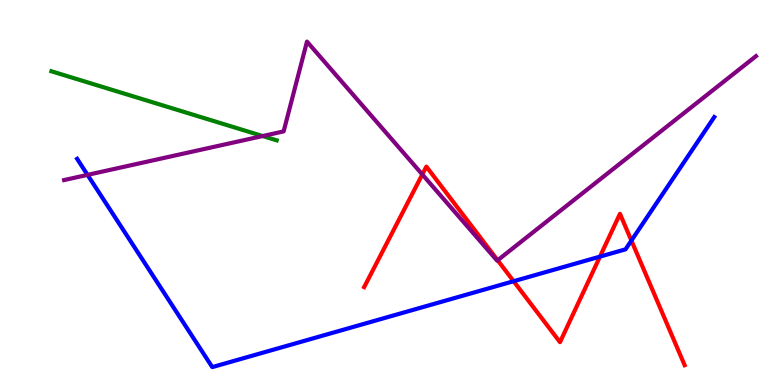[{'lines': ['blue', 'red'], 'intersections': [{'x': 6.63, 'y': 2.7}, {'x': 7.74, 'y': 3.33}, {'x': 8.15, 'y': 3.75}]}, {'lines': ['green', 'red'], 'intersections': []}, {'lines': ['purple', 'red'], 'intersections': [{'x': 5.45, 'y': 5.47}, {'x': 6.42, 'y': 3.24}]}, {'lines': ['blue', 'green'], 'intersections': []}, {'lines': ['blue', 'purple'], 'intersections': [{'x': 1.13, 'y': 5.46}]}, {'lines': ['green', 'purple'], 'intersections': [{'x': 3.39, 'y': 6.47}]}]